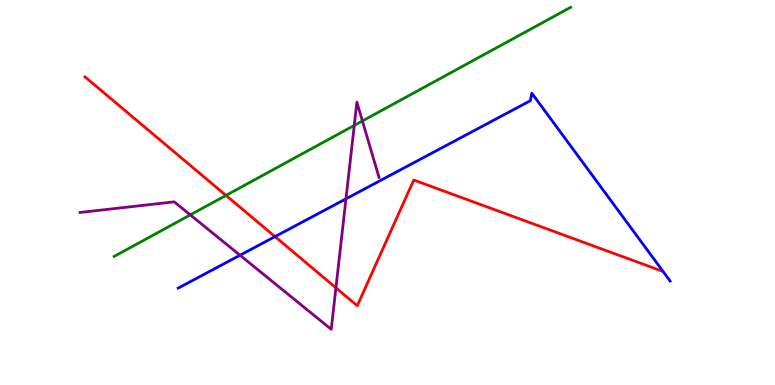[{'lines': ['blue', 'red'], 'intersections': [{'x': 3.55, 'y': 3.85}]}, {'lines': ['green', 'red'], 'intersections': [{'x': 2.92, 'y': 4.92}]}, {'lines': ['purple', 'red'], 'intersections': [{'x': 4.33, 'y': 2.52}]}, {'lines': ['blue', 'green'], 'intersections': []}, {'lines': ['blue', 'purple'], 'intersections': [{'x': 3.1, 'y': 3.37}, {'x': 4.46, 'y': 4.84}]}, {'lines': ['green', 'purple'], 'intersections': [{'x': 2.46, 'y': 4.42}, {'x': 4.57, 'y': 6.74}, {'x': 4.68, 'y': 6.86}]}]